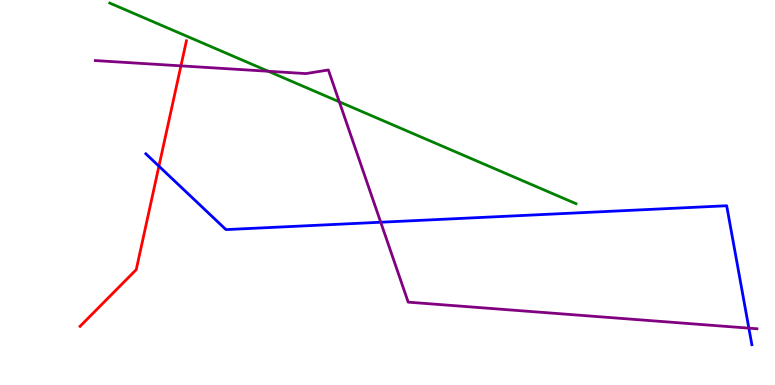[{'lines': ['blue', 'red'], 'intersections': [{'x': 2.05, 'y': 5.68}]}, {'lines': ['green', 'red'], 'intersections': []}, {'lines': ['purple', 'red'], 'intersections': [{'x': 2.33, 'y': 8.29}]}, {'lines': ['blue', 'green'], 'intersections': []}, {'lines': ['blue', 'purple'], 'intersections': [{'x': 4.91, 'y': 4.23}, {'x': 9.66, 'y': 1.48}]}, {'lines': ['green', 'purple'], 'intersections': [{'x': 3.46, 'y': 8.15}, {'x': 4.38, 'y': 7.36}]}]